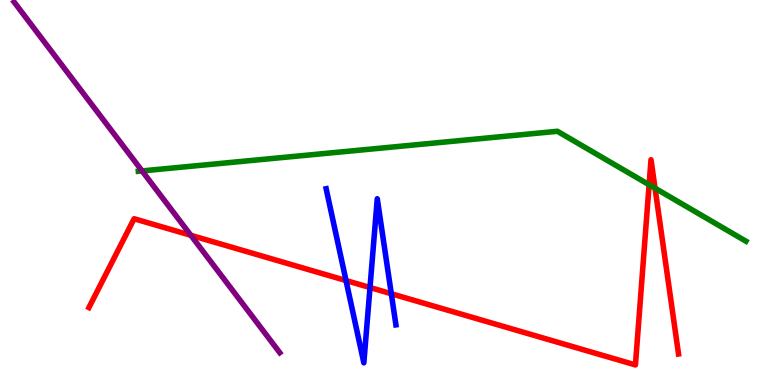[{'lines': ['blue', 'red'], 'intersections': [{'x': 4.46, 'y': 2.71}, {'x': 4.77, 'y': 2.53}, {'x': 5.05, 'y': 2.37}]}, {'lines': ['green', 'red'], 'intersections': [{'x': 8.38, 'y': 5.2}, {'x': 8.45, 'y': 5.11}]}, {'lines': ['purple', 'red'], 'intersections': [{'x': 2.46, 'y': 3.89}]}, {'lines': ['blue', 'green'], 'intersections': []}, {'lines': ['blue', 'purple'], 'intersections': []}, {'lines': ['green', 'purple'], 'intersections': [{'x': 1.83, 'y': 5.56}]}]